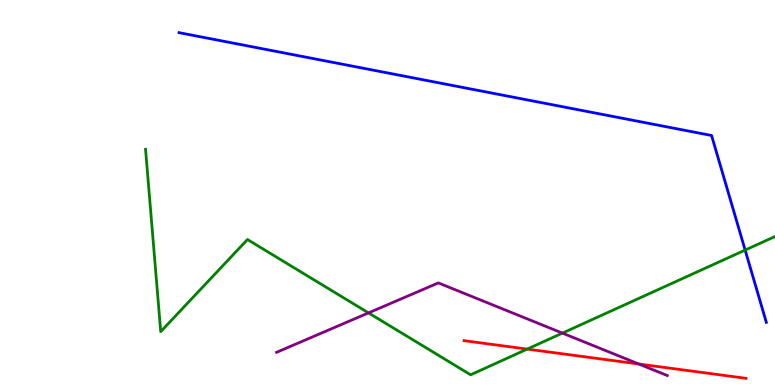[{'lines': ['blue', 'red'], 'intersections': []}, {'lines': ['green', 'red'], 'intersections': [{'x': 6.8, 'y': 0.933}]}, {'lines': ['purple', 'red'], 'intersections': [{'x': 8.24, 'y': 0.546}]}, {'lines': ['blue', 'green'], 'intersections': [{'x': 9.61, 'y': 3.5}]}, {'lines': ['blue', 'purple'], 'intersections': []}, {'lines': ['green', 'purple'], 'intersections': [{'x': 4.75, 'y': 1.87}, {'x': 7.26, 'y': 1.35}]}]